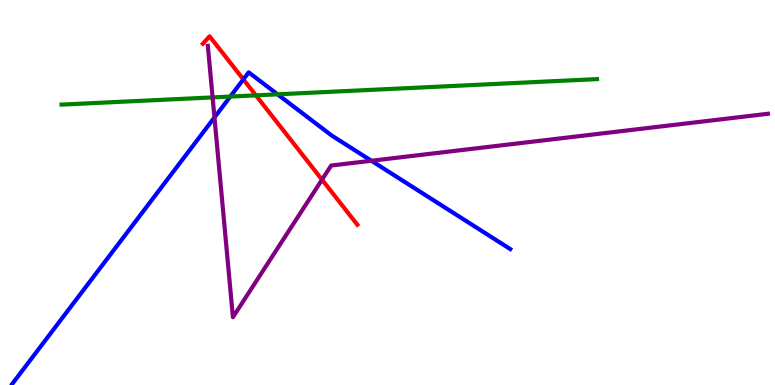[{'lines': ['blue', 'red'], 'intersections': [{'x': 3.14, 'y': 7.94}]}, {'lines': ['green', 'red'], 'intersections': [{'x': 3.3, 'y': 7.52}]}, {'lines': ['purple', 'red'], 'intersections': [{'x': 4.15, 'y': 5.33}]}, {'lines': ['blue', 'green'], 'intersections': [{'x': 2.97, 'y': 7.49}, {'x': 3.58, 'y': 7.55}]}, {'lines': ['blue', 'purple'], 'intersections': [{'x': 2.77, 'y': 6.95}, {'x': 4.79, 'y': 5.82}]}, {'lines': ['green', 'purple'], 'intersections': [{'x': 2.74, 'y': 7.47}]}]